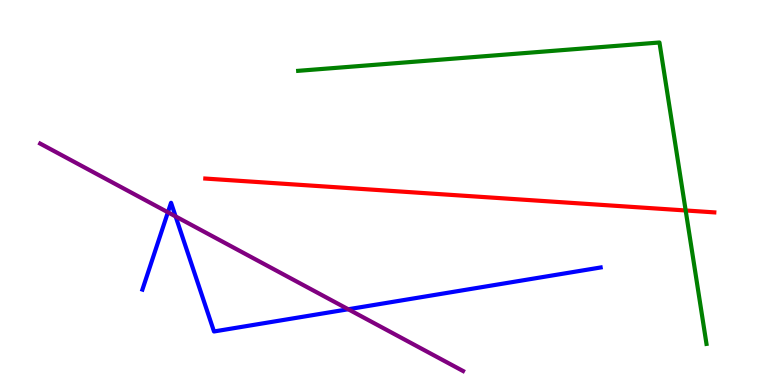[{'lines': ['blue', 'red'], 'intersections': []}, {'lines': ['green', 'red'], 'intersections': [{'x': 8.85, 'y': 4.53}]}, {'lines': ['purple', 'red'], 'intersections': []}, {'lines': ['blue', 'green'], 'intersections': []}, {'lines': ['blue', 'purple'], 'intersections': [{'x': 2.17, 'y': 4.49}, {'x': 2.27, 'y': 4.38}, {'x': 4.49, 'y': 1.97}]}, {'lines': ['green', 'purple'], 'intersections': []}]